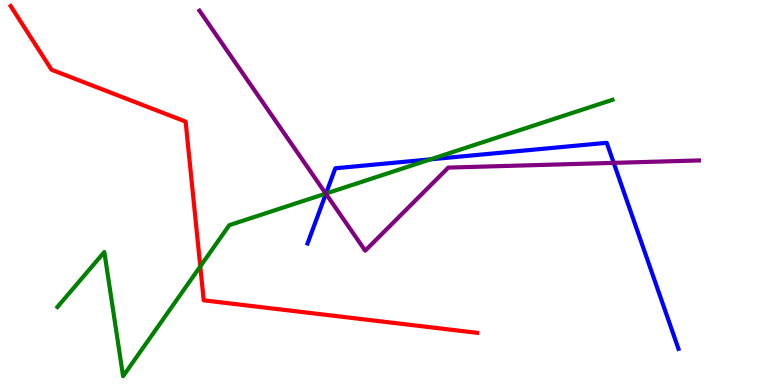[{'lines': ['blue', 'red'], 'intersections': []}, {'lines': ['green', 'red'], 'intersections': [{'x': 2.58, 'y': 3.08}]}, {'lines': ['purple', 'red'], 'intersections': []}, {'lines': ['blue', 'green'], 'intersections': [{'x': 4.21, 'y': 4.97}, {'x': 5.56, 'y': 5.86}]}, {'lines': ['blue', 'purple'], 'intersections': [{'x': 4.21, 'y': 4.97}, {'x': 7.92, 'y': 5.77}]}, {'lines': ['green', 'purple'], 'intersections': [{'x': 4.2, 'y': 4.97}]}]